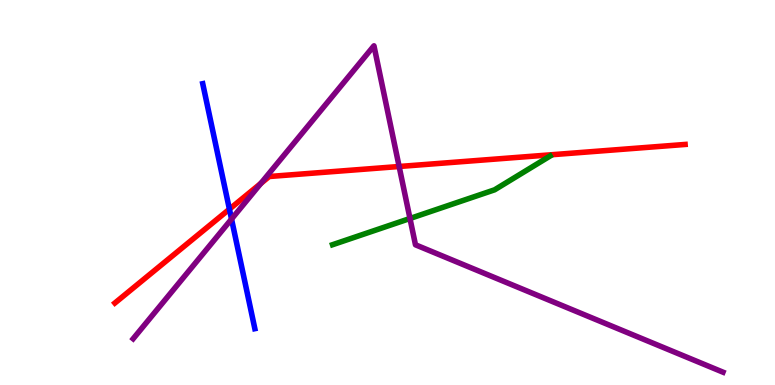[{'lines': ['blue', 'red'], 'intersections': [{'x': 2.96, 'y': 4.57}]}, {'lines': ['green', 'red'], 'intersections': []}, {'lines': ['purple', 'red'], 'intersections': [{'x': 3.37, 'y': 5.24}, {'x': 5.15, 'y': 5.68}]}, {'lines': ['blue', 'green'], 'intersections': []}, {'lines': ['blue', 'purple'], 'intersections': [{'x': 2.99, 'y': 4.31}]}, {'lines': ['green', 'purple'], 'intersections': [{'x': 5.29, 'y': 4.33}]}]